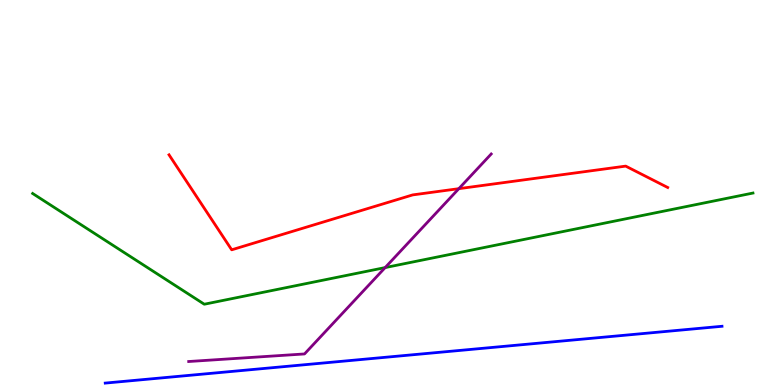[{'lines': ['blue', 'red'], 'intersections': []}, {'lines': ['green', 'red'], 'intersections': []}, {'lines': ['purple', 'red'], 'intersections': [{'x': 5.92, 'y': 5.1}]}, {'lines': ['blue', 'green'], 'intersections': []}, {'lines': ['blue', 'purple'], 'intersections': []}, {'lines': ['green', 'purple'], 'intersections': [{'x': 4.97, 'y': 3.05}]}]